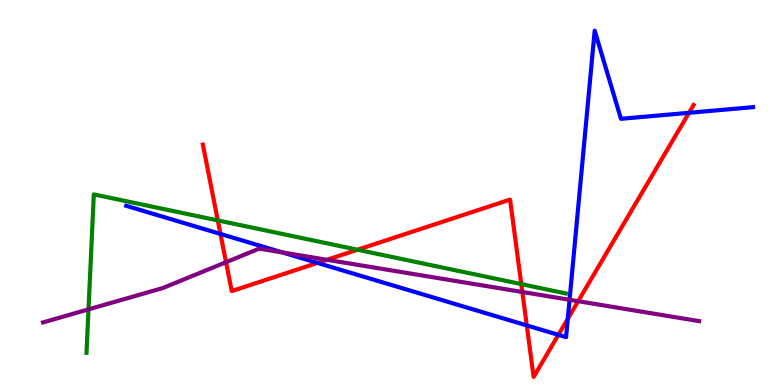[{'lines': ['blue', 'red'], 'intersections': [{'x': 2.84, 'y': 3.92}, {'x': 4.1, 'y': 3.17}, {'x': 6.8, 'y': 1.55}, {'x': 7.2, 'y': 1.3}, {'x': 7.33, 'y': 1.72}, {'x': 8.89, 'y': 7.07}]}, {'lines': ['green', 'red'], 'intersections': [{'x': 2.81, 'y': 4.28}, {'x': 4.61, 'y': 3.51}, {'x': 6.73, 'y': 2.62}]}, {'lines': ['purple', 'red'], 'intersections': [{'x': 2.92, 'y': 3.19}, {'x': 4.22, 'y': 3.25}, {'x': 6.74, 'y': 2.42}, {'x': 7.46, 'y': 2.18}]}, {'lines': ['blue', 'green'], 'intersections': []}, {'lines': ['blue', 'purple'], 'intersections': [{'x': 3.64, 'y': 3.44}, {'x': 7.35, 'y': 2.21}]}, {'lines': ['green', 'purple'], 'intersections': [{'x': 1.14, 'y': 1.96}]}]